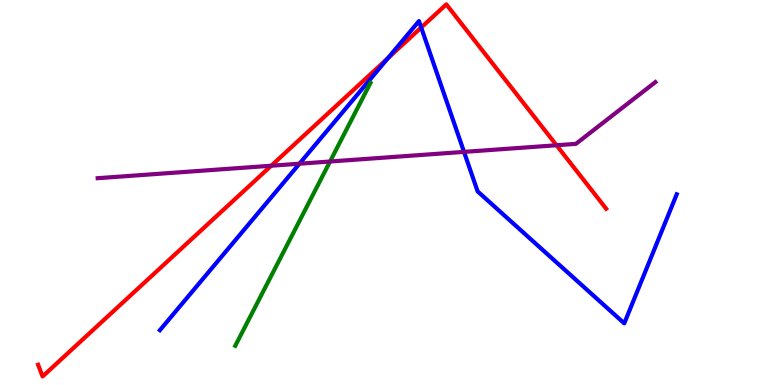[{'lines': ['blue', 'red'], 'intersections': [{'x': 5.0, 'y': 8.49}, {'x': 5.43, 'y': 9.29}]}, {'lines': ['green', 'red'], 'intersections': []}, {'lines': ['purple', 'red'], 'intersections': [{'x': 3.5, 'y': 5.7}, {'x': 7.18, 'y': 6.23}]}, {'lines': ['blue', 'green'], 'intersections': []}, {'lines': ['blue', 'purple'], 'intersections': [{'x': 3.86, 'y': 5.75}, {'x': 5.99, 'y': 6.05}]}, {'lines': ['green', 'purple'], 'intersections': [{'x': 4.26, 'y': 5.8}]}]